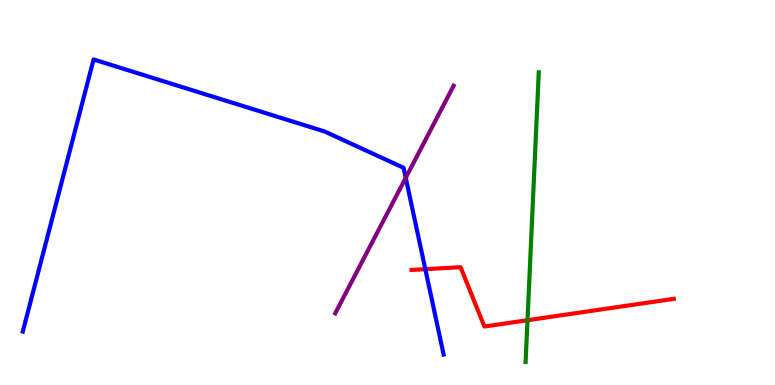[{'lines': ['blue', 'red'], 'intersections': [{'x': 5.49, 'y': 3.01}]}, {'lines': ['green', 'red'], 'intersections': [{'x': 6.81, 'y': 1.68}]}, {'lines': ['purple', 'red'], 'intersections': []}, {'lines': ['blue', 'green'], 'intersections': []}, {'lines': ['blue', 'purple'], 'intersections': [{'x': 5.24, 'y': 5.38}]}, {'lines': ['green', 'purple'], 'intersections': []}]